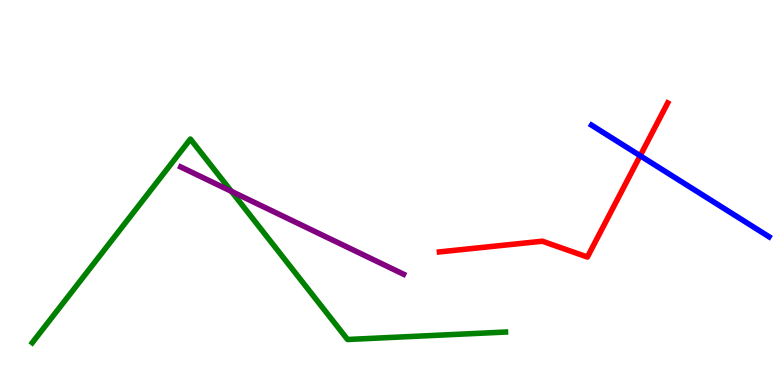[{'lines': ['blue', 'red'], 'intersections': [{'x': 8.26, 'y': 5.96}]}, {'lines': ['green', 'red'], 'intersections': []}, {'lines': ['purple', 'red'], 'intersections': []}, {'lines': ['blue', 'green'], 'intersections': []}, {'lines': ['blue', 'purple'], 'intersections': []}, {'lines': ['green', 'purple'], 'intersections': [{'x': 2.99, 'y': 5.03}]}]